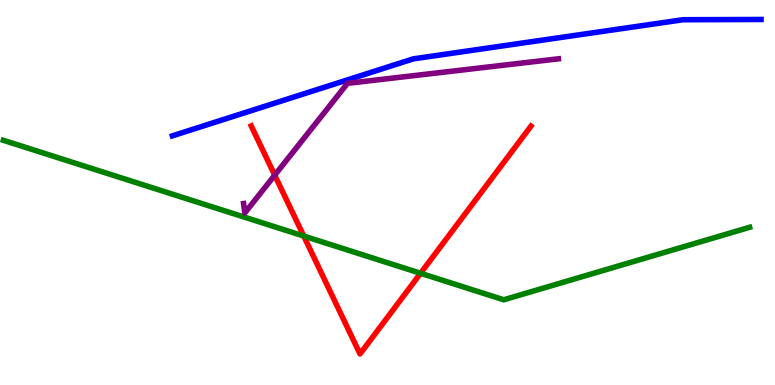[{'lines': ['blue', 'red'], 'intersections': []}, {'lines': ['green', 'red'], 'intersections': [{'x': 3.92, 'y': 3.87}, {'x': 5.43, 'y': 2.9}]}, {'lines': ['purple', 'red'], 'intersections': [{'x': 3.54, 'y': 5.45}]}, {'lines': ['blue', 'green'], 'intersections': []}, {'lines': ['blue', 'purple'], 'intersections': []}, {'lines': ['green', 'purple'], 'intersections': []}]